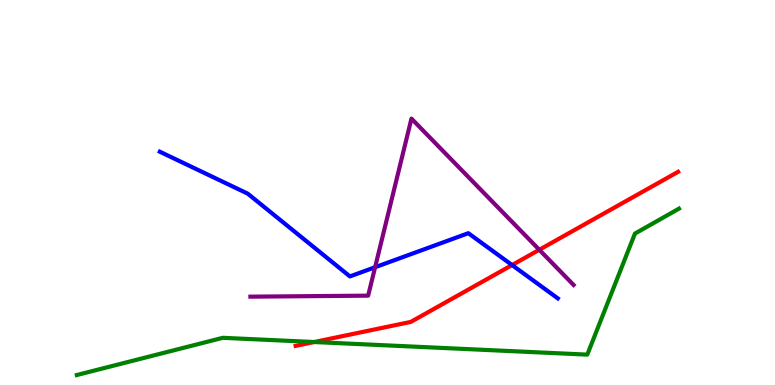[{'lines': ['blue', 'red'], 'intersections': [{'x': 6.61, 'y': 3.12}]}, {'lines': ['green', 'red'], 'intersections': [{'x': 4.05, 'y': 1.12}]}, {'lines': ['purple', 'red'], 'intersections': [{'x': 6.96, 'y': 3.51}]}, {'lines': ['blue', 'green'], 'intersections': []}, {'lines': ['blue', 'purple'], 'intersections': [{'x': 4.84, 'y': 3.06}]}, {'lines': ['green', 'purple'], 'intersections': []}]